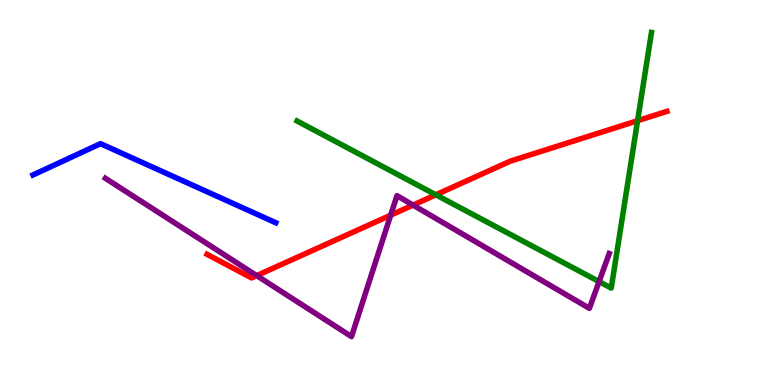[{'lines': ['blue', 'red'], 'intersections': []}, {'lines': ['green', 'red'], 'intersections': [{'x': 5.62, 'y': 4.94}, {'x': 8.23, 'y': 6.86}]}, {'lines': ['purple', 'red'], 'intersections': [{'x': 3.31, 'y': 2.84}, {'x': 5.04, 'y': 4.41}, {'x': 5.33, 'y': 4.67}]}, {'lines': ['blue', 'green'], 'intersections': []}, {'lines': ['blue', 'purple'], 'intersections': []}, {'lines': ['green', 'purple'], 'intersections': [{'x': 7.73, 'y': 2.69}]}]